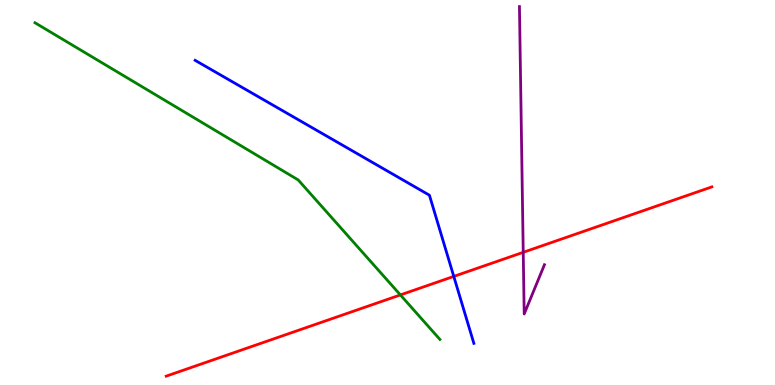[{'lines': ['blue', 'red'], 'intersections': [{'x': 5.86, 'y': 2.82}]}, {'lines': ['green', 'red'], 'intersections': [{'x': 5.17, 'y': 2.34}]}, {'lines': ['purple', 'red'], 'intersections': [{'x': 6.75, 'y': 3.45}]}, {'lines': ['blue', 'green'], 'intersections': []}, {'lines': ['blue', 'purple'], 'intersections': []}, {'lines': ['green', 'purple'], 'intersections': []}]